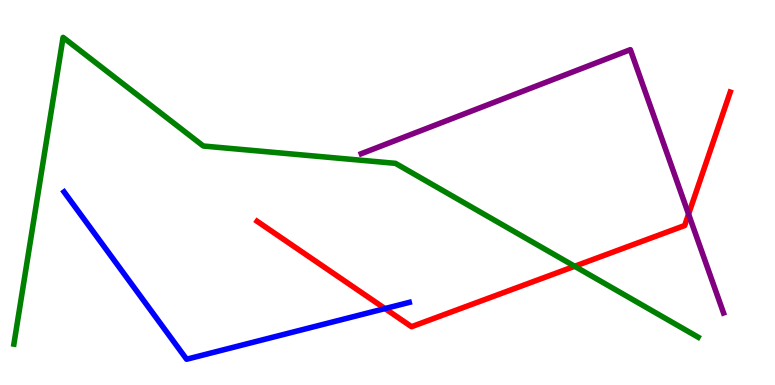[{'lines': ['blue', 'red'], 'intersections': [{'x': 4.97, 'y': 1.99}]}, {'lines': ['green', 'red'], 'intersections': [{'x': 7.42, 'y': 3.08}]}, {'lines': ['purple', 'red'], 'intersections': [{'x': 8.88, 'y': 4.44}]}, {'lines': ['blue', 'green'], 'intersections': []}, {'lines': ['blue', 'purple'], 'intersections': []}, {'lines': ['green', 'purple'], 'intersections': []}]